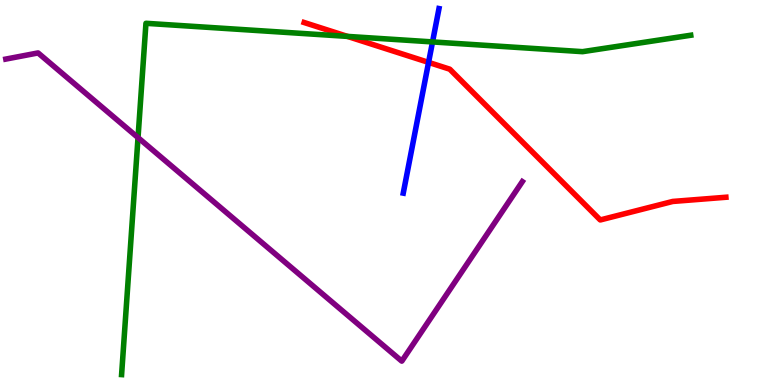[{'lines': ['blue', 'red'], 'intersections': [{'x': 5.53, 'y': 8.38}]}, {'lines': ['green', 'red'], 'intersections': [{'x': 4.48, 'y': 9.05}]}, {'lines': ['purple', 'red'], 'intersections': []}, {'lines': ['blue', 'green'], 'intersections': [{'x': 5.58, 'y': 8.91}]}, {'lines': ['blue', 'purple'], 'intersections': []}, {'lines': ['green', 'purple'], 'intersections': [{'x': 1.78, 'y': 6.43}]}]